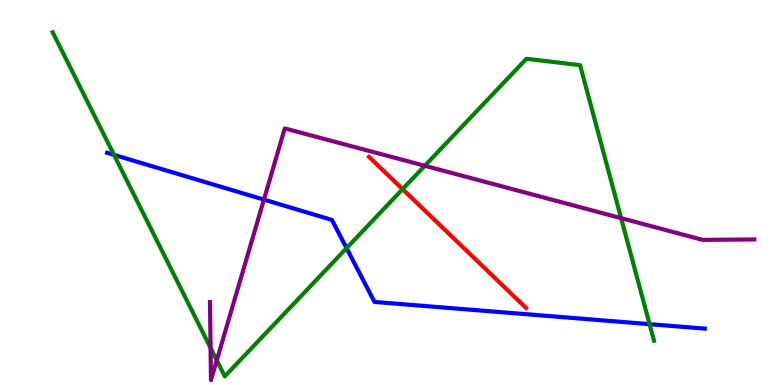[{'lines': ['blue', 'red'], 'intersections': []}, {'lines': ['green', 'red'], 'intersections': [{'x': 5.19, 'y': 5.09}]}, {'lines': ['purple', 'red'], 'intersections': []}, {'lines': ['blue', 'green'], 'intersections': [{'x': 1.47, 'y': 5.98}, {'x': 4.47, 'y': 3.55}, {'x': 8.38, 'y': 1.58}]}, {'lines': ['blue', 'purple'], 'intersections': [{'x': 3.41, 'y': 4.82}]}, {'lines': ['green', 'purple'], 'intersections': [{'x': 2.72, 'y': 0.963}, {'x': 2.8, 'y': 0.641}, {'x': 5.48, 'y': 5.69}, {'x': 8.01, 'y': 4.33}]}]